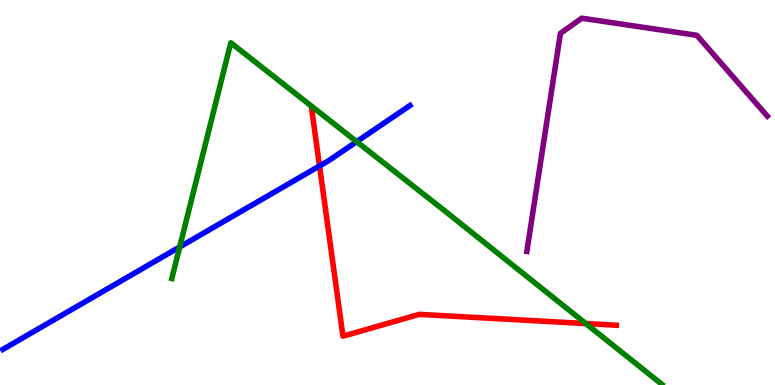[{'lines': ['blue', 'red'], 'intersections': [{'x': 4.12, 'y': 5.69}]}, {'lines': ['green', 'red'], 'intersections': [{'x': 7.56, 'y': 1.6}]}, {'lines': ['purple', 'red'], 'intersections': []}, {'lines': ['blue', 'green'], 'intersections': [{'x': 2.32, 'y': 3.59}, {'x': 4.6, 'y': 6.32}]}, {'lines': ['blue', 'purple'], 'intersections': []}, {'lines': ['green', 'purple'], 'intersections': []}]